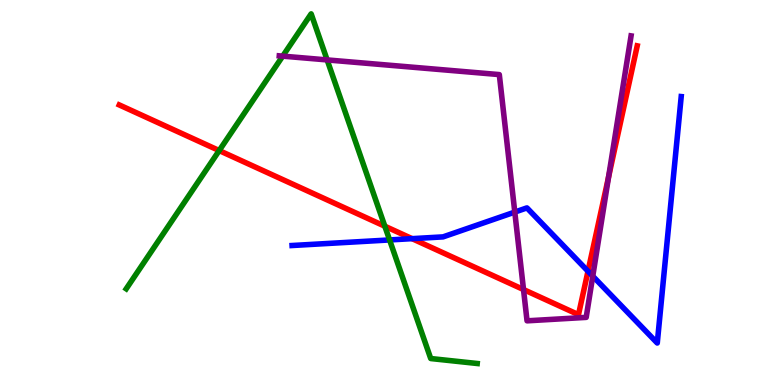[{'lines': ['blue', 'red'], 'intersections': [{'x': 5.32, 'y': 3.8}, {'x': 7.59, 'y': 2.96}]}, {'lines': ['green', 'red'], 'intersections': [{'x': 2.83, 'y': 6.09}, {'x': 4.97, 'y': 4.12}]}, {'lines': ['purple', 'red'], 'intersections': [{'x': 6.75, 'y': 2.48}, {'x': 7.85, 'y': 5.4}]}, {'lines': ['blue', 'green'], 'intersections': [{'x': 5.03, 'y': 3.77}]}, {'lines': ['blue', 'purple'], 'intersections': [{'x': 6.64, 'y': 4.49}, {'x': 7.65, 'y': 2.83}]}, {'lines': ['green', 'purple'], 'intersections': [{'x': 3.65, 'y': 8.54}, {'x': 4.22, 'y': 8.44}]}]